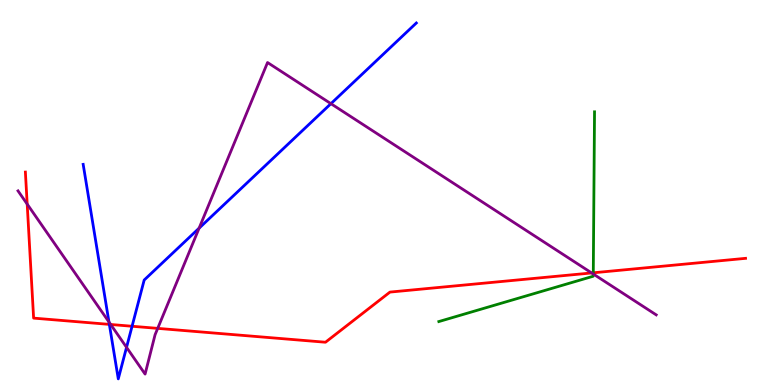[{'lines': ['blue', 'red'], 'intersections': [{'x': 1.41, 'y': 1.57}, {'x': 1.7, 'y': 1.53}]}, {'lines': ['green', 'red'], 'intersections': [{'x': 7.66, 'y': 2.91}]}, {'lines': ['purple', 'red'], 'intersections': [{'x': 0.351, 'y': 4.7}, {'x': 1.43, 'y': 1.57}, {'x': 2.03, 'y': 1.47}, {'x': 7.63, 'y': 2.91}]}, {'lines': ['blue', 'green'], 'intersections': []}, {'lines': ['blue', 'purple'], 'intersections': [{'x': 1.41, 'y': 1.64}, {'x': 1.63, 'y': 0.978}, {'x': 2.57, 'y': 4.07}, {'x': 4.27, 'y': 7.31}]}, {'lines': ['green', 'purple'], 'intersections': [{'x': 7.66, 'y': 2.88}]}]